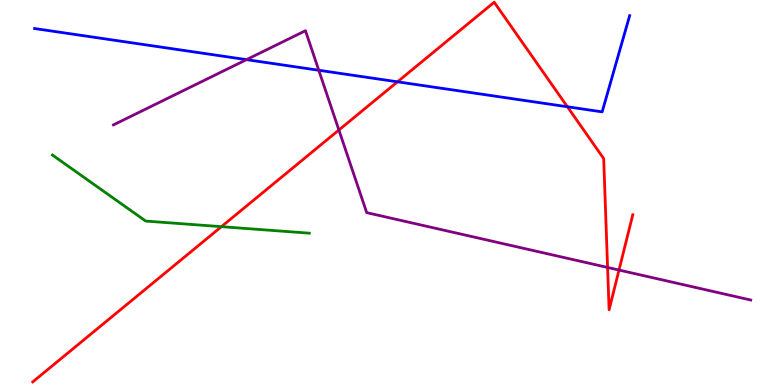[{'lines': ['blue', 'red'], 'intersections': [{'x': 5.13, 'y': 7.87}, {'x': 7.32, 'y': 7.23}]}, {'lines': ['green', 'red'], 'intersections': [{'x': 2.86, 'y': 4.11}]}, {'lines': ['purple', 'red'], 'intersections': [{'x': 4.37, 'y': 6.62}, {'x': 7.84, 'y': 3.05}, {'x': 7.99, 'y': 2.99}]}, {'lines': ['blue', 'green'], 'intersections': []}, {'lines': ['blue', 'purple'], 'intersections': [{'x': 3.18, 'y': 8.45}, {'x': 4.11, 'y': 8.18}]}, {'lines': ['green', 'purple'], 'intersections': []}]